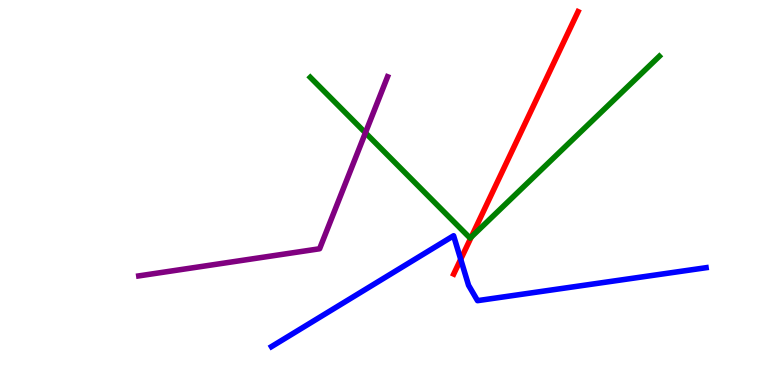[{'lines': ['blue', 'red'], 'intersections': [{'x': 5.94, 'y': 3.27}]}, {'lines': ['green', 'red'], 'intersections': [{'x': 6.08, 'y': 3.84}]}, {'lines': ['purple', 'red'], 'intersections': []}, {'lines': ['blue', 'green'], 'intersections': []}, {'lines': ['blue', 'purple'], 'intersections': []}, {'lines': ['green', 'purple'], 'intersections': [{'x': 4.72, 'y': 6.55}]}]